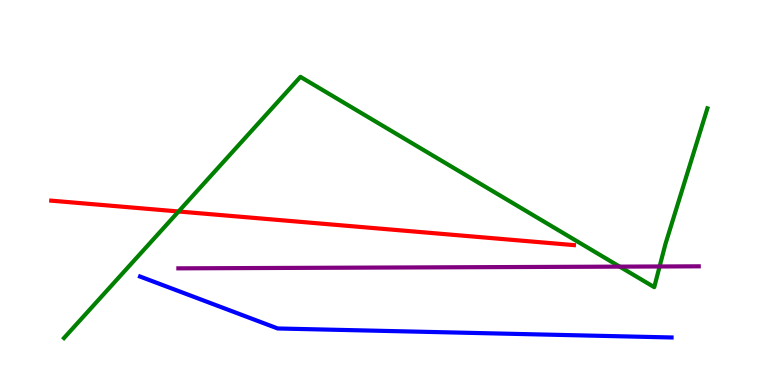[{'lines': ['blue', 'red'], 'intersections': []}, {'lines': ['green', 'red'], 'intersections': [{'x': 2.3, 'y': 4.51}]}, {'lines': ['purple', 'red'], 'intersections': []}, {'lines': ['blue', 'green'], 'intersections': []}, {'lines': ['blue', 'purple'], 'intersections': []}, {'lines': ['green', 'purple'], 'intersections': [{'x': 8.0, 'y': 3.07}, {'x': 8.51, 'y': 3.08}]}]